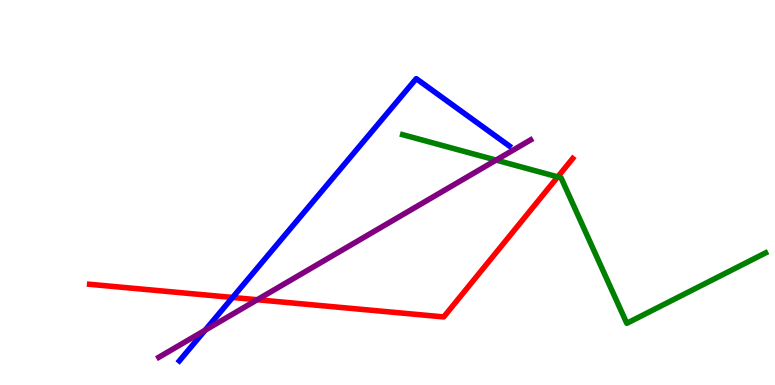[{'lines': ['blue', 'red'], 'intersections': [{'x': 3.0, 'y': 2.27}]}, {'lines': ['green', 'red'], 'intersections': [{'x': 7.2, 'y': 5.41}]}, {'lines': ['purple', 'red'], 'intersections': [{'x': 3.32, 'y': 2.21}]}, {'lines': ['blue', 'green'], 'intersections': []}, {'lines': ['blue', 'purple'], 'intersections': [{'x': 2.65, 'y': 1.42}]}, {'lines': ['green', 'purple'], 'intersections': [{'x': 6.4, 'y': 5.84}]}]